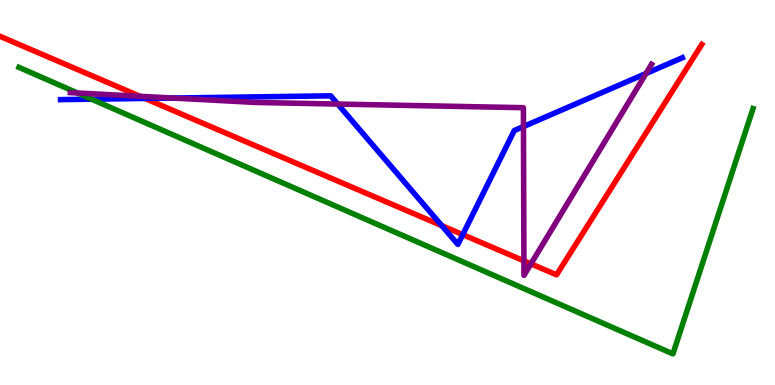[{'lines': ['blue', 'red'], 'intersections': [{'x': 1.87, 'y': 7.44}, {'x': 5.7, 'y': 4.14}, {'x': 5.97, 'y': 3.91}]}, {'lines': ['green', 'red'], 'intersections': []}, {'lines': ['purple', 'red'], 'intersections': [{'x': 1.81, 'y': 7.5}, {'x': 6.76, 'y': 3.23}, {'x': 6.85, 'y': 3.15}]}, {'lines': ['blue', 'green'], 'intersections': [{'x': 1.18, 'y': 7.42}]}, {'lines': ['blue', 'purple'], 'intersections': [{'x': 2.23, 'y': 7.45}, {'x': 4.36, 'y': 7.3}, {'x': 6.75, 'y': 6.71}, {'x': 8.34, 'y': 8.09}]}, {'lines': ['green', 'purple'], 'intersections': [{'x': 1.0, 'y': 7.58}]}]